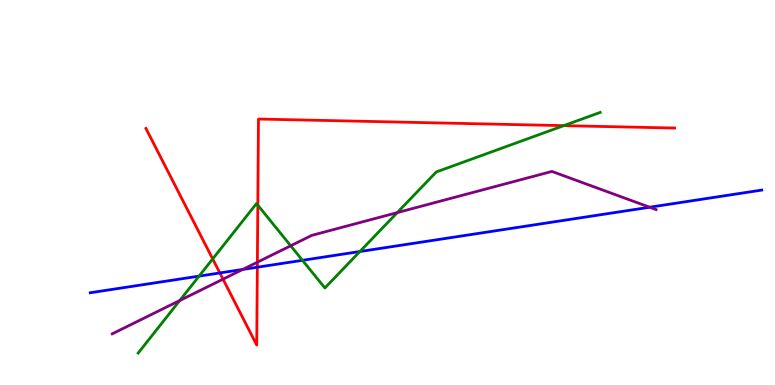[{'lines': ['blue', 'red'], 'intersections': [{'x': 2.84, 'y': 2.91}, {'x': 3.32, 'y': 3.06}]}, {'lines': ['green', 'red'], 'intersections': [{'x': 2.74, 'y': 3.27}, {'x': 3.33, 'y': 4.67}, {'x': 7.27, 'y': 6.74}]}, {'lines': ['purple', 'red'], 'intersections': [{'x': 2.88, 'y': 2.75}, {'x': 3.32, 'y': 3.19}]}, {'lines': ['blue', 'green'], 'intersections': [{'x': 2.57, 'y': 2.83}, {'x': 3.9, 'y': 3.24}, {'x': 4.64, 'y': 3.47}]}, {'lines': ['blue', 'purple'], 'intersections': [{'x': 3.13, 'y': 3.0}, {'x': 8.38, 'y': 4.62}]}, {'lines': ['green', 'purple'], 'intersections': [{'x': 2.32, 'y': 2.19}, {'x': 3.75, 'y': 3.62}, {'x': 5.13, 'y': 4.48}]}]